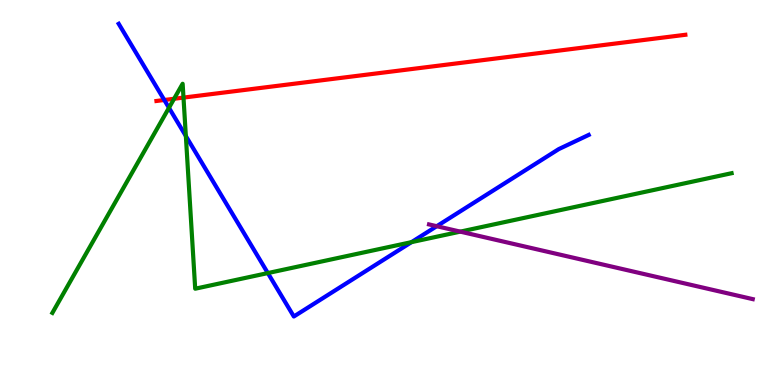[{'lines': ['blue', 'red'], 'intersections': [{'x': 2.12, 'y': 7.4}]}, {'lines': ['green', 'red'], 'intersections': [{'x': 2.25, 'y': 7.43}, {'x': 2.37, 'y': 7.47}]}, {'lines': ['purple', 'red'], 'intersections': []}, {'lines': ['blue', 'green'], 'intersections': [{'x': 2.18, 'y': 7.2}, {'x': 2.4, 'y': 6.47}, {'x': 3.46, 'y': 2.91}, {'x': 5.31, 'y': 3.71}]}, {'lines': ['blue', 'purple'], 'intersections': [{'x': 5.64, 'y': 4.12}]}, {'lines': ['green', 'purple'], 'intersections': [{'x': 5.94, 'y': 3.98}]}]